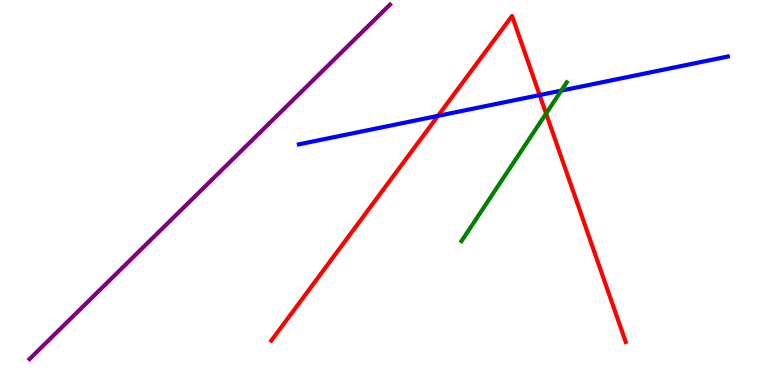[{'lines': ['blue', 'red'], 'intersections': [{'x': 5.65, 'y': 6.99}, {'x': 6.96, 'y': 7.53}]}, {'lines': ['green', 'red'], 'intersections': [{'x': 7.05, 'y': 7.05}]}, {'lines': ['purple', 'red'], 'intersections': []}, {'lines': ['blue', 'green'], 'intersections': [{'x': 7.24, 'y': 7.65}]}, {'lines': ['blue', 'purple'], 'intersections': []}, {'lines': ['green', 'purple'], 'intersections': []}]